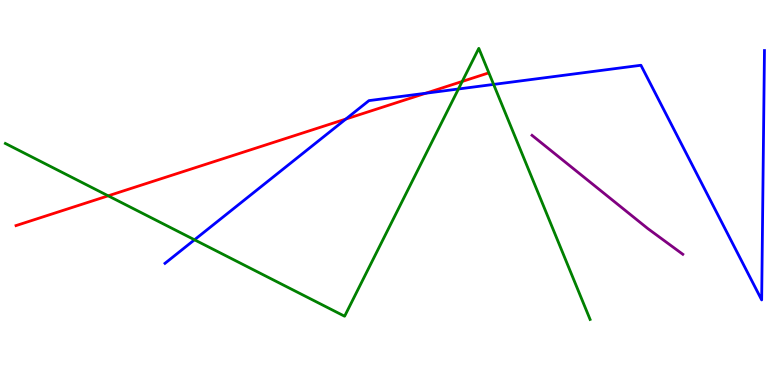[{'lines': ['blue', 'red'], 'intersections': [{'x': 4.46, 'y': 6.91}, {'x': 5.49, 'y': 7.58}]}, {'lines': ['green', 'red'], 'intersections': [{'x': 1.4, 'y': 4.91}, {'x': 5.96, 'y': 7.88}]}, {'lines': ['purple', 'red'], 'intersections': []}, {'lines': ['blue', 'green'], 'intersections': [{'x': 2.51, 'y': 3.77}, {'x': 5.92, 'y': 7.69}, {'x': 6.37, 'y': 7.81}]}, {'lines': ['blue', 'purple'], 'intersections': []}, {'lines': ['green', 'purple'], 'intersections': []}]